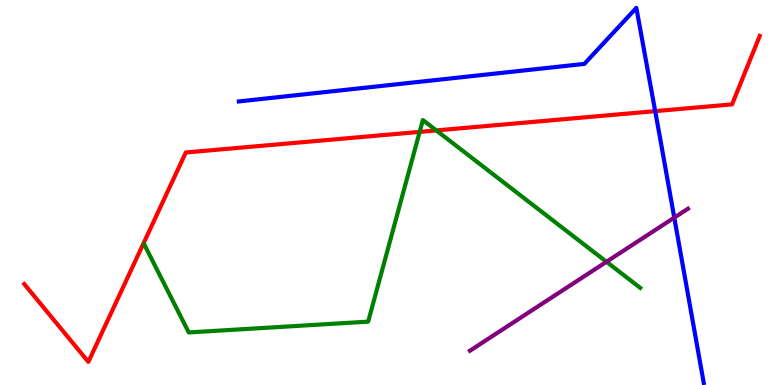[{'lines': ['blue', 'red'], 'intersections': [{'x': 8.45, 'y': 7.11}]}, {'lines': ['green', 'red'], 'intersections': [{'x': 5.42, 'y': 6.57}, {'x': 5.63, 'y': 6.61}]}, {'lines': ['purple', 'red'], 'intersections': []}, {'lines': ['blue', 'green'], 'intersections': []}, {'lines': ['blue', 'purple'], 'intersections': [{'x': 8.7, 'y': 4.35}]}, {'lines': ['green', 'purple'], 'intersections': [{'x': 7.83, 'y': 3.2}]}]